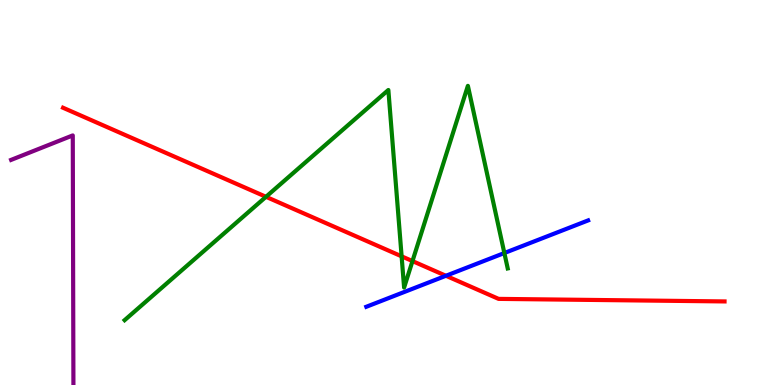[{'lines': ['blue', 'red'], 'intersections': [{'x': 5.75, 'y': 2.84}]}, {'lines': ['green', 'red'], 'intersections': [{'x': 3.43, 'y': 4.89}, {'x': 5.18, 'y': 3.34}, {'x': 5.32, 'y': 3.22}]}, {'lines': ['purple', 'red'], 'intersections': []}, {'lines': ['blue', 'green'], 'intersections': [{'x': 6.51, 'y': 3.43}]}, {'lines': ['blue', 'purple'], 'intersections': []}, {'lines': ['green', 'purple'], 'intersections': []}]